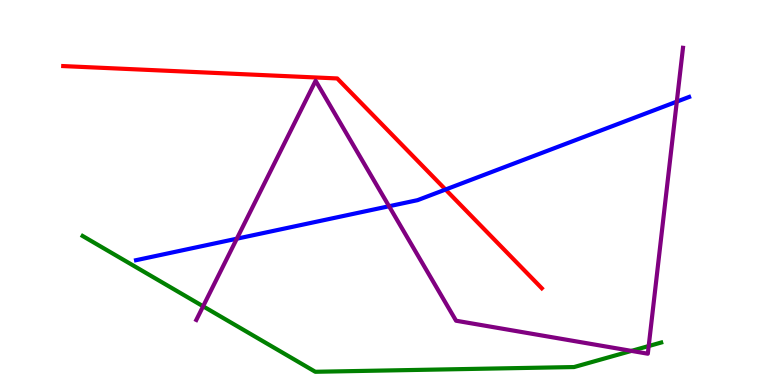[{'lines': ['blue', 'red'], 'intersections': [{'x': 5.75, 'y': 5.08}]}, {'lines': ['green', 'red'], 'intersections': []}, {'lines': ['purple', 'red'], 'intersections': []}, {'lines': ['blue', 'green'], 'intersections': []}, {'lines': ['blue', 'purple'], 'intersections': [{'x': 3.06, 'y': 3.8}, {'x': 5.02, 'y': 4.64}, {'x': 8.73, 'y': 7.36}]}, {'lines': ['green', 'purple'], 'intersections': [{'x': 2.62, 'y': 2.04}, {'x': 8.15, 'y': 0.886}, {'x': 8.37, 'y': 1.01}]}]